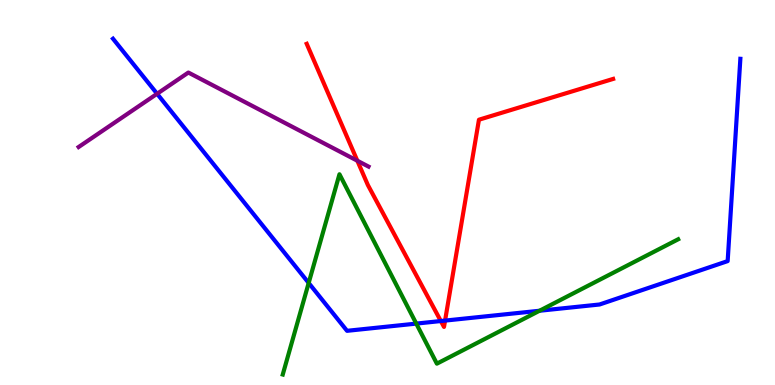[{'lines': ['blue', 'red'], 'intersections': [{'x': 5.69, 'y': 1.66}, {'x': 5.74, 'y': 1.67}]}, {'lines': ['green', 'red'], 'intersections': []}, {'lines': ['purple', 'red'], 'intersections': [{'x': 4.61, 'y': 5.82}]}, {'lines': ['blue', 'green'], 'intersections': [{'x': 3.98, 'y': 2.65}, {'x': 5.37, 'y': 1.59}, {'x': 6.96, 'y': 1.93}]}, {'lines': ['blue', 'purple'], 'intersections': [{'x': 2.03, 'y': 7.56}]}, {'lines': ['green', 'purple'], 'intersections': []}]